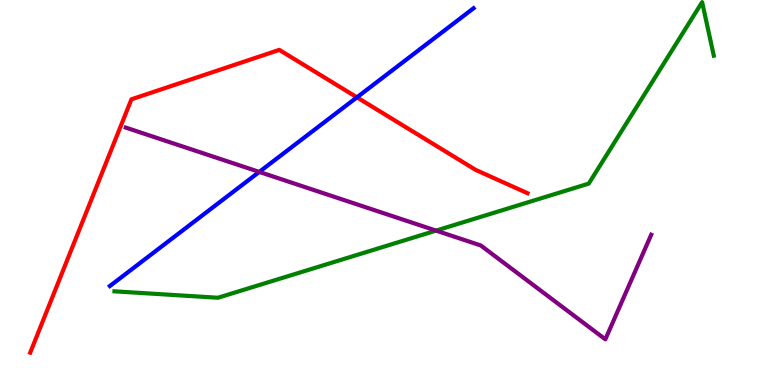[{'lines': ['blue', 'red'], 'intersections': [{'x': 4.61, 'y': 7.47}]}, {'lines': ['green', 'red'], 'intersections': []}, {'lines': ['purple', 'red'], 'intersections': []}, {'lines': ['blue', 'green'], 'intersections': []}, {'lines': ['blue', 'purple'], 'intersections': [{'x': 3.35, 'y': 5.53}]}, {'lines': ['green', 'purple'], 'intersections': [{'x': 5.63, 'y': 4.01}]}]